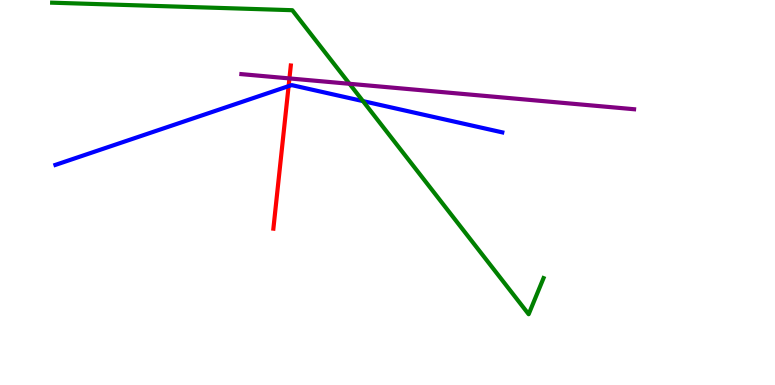[{'lines': ['blue', 'red'], 'intersections': [{'x': 3.72, 'y': 7.76}]}, {'lines': ['green', 'red'], 'intersections': []}, {'lines': ['purple', 'red'], 'intersections': [{'x': 3.73, 'y': 7.96}]}, {'lines': ['blue', 'green'], 'intersections': [{'x': 4.68, 'y': 7.37}]}, {'lines': ['blue', 'purple'], 'intersections': []}, {'lines': ['green', 'purple'], 'intersections': [{'x': 4.51, 'y': 7.82}]}]